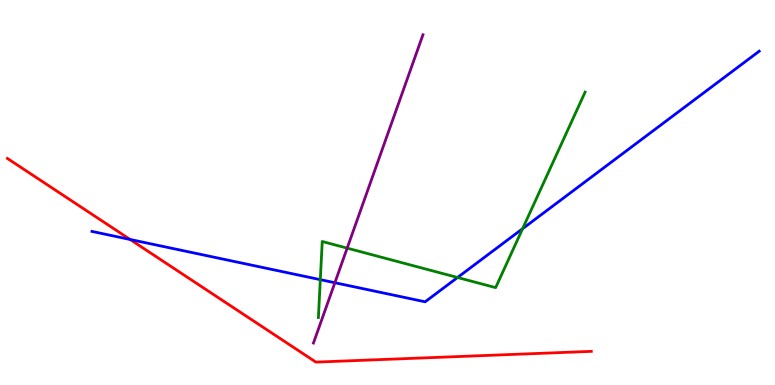[{'lines': ['blue', 'red'], 'intersections': [{'x': 1.68, 'y': 3.78}]}, {'lines': ['green', 'red'], 'intersections': []}, {'lines': ['purple', 'red'], 'intersections': []}, {'lines': ['blue', 'green'], 'intersections': [{'x': 4.13, 'y': 2.74}, {'x': 5.9, 'y': 2.79}, {'x': 6.74, 'y': 4.06}]}, {'lines': ['blue', 'purple'], 'intersections': [{'x': 4.32, 'y': 2.66}]}, {'lines': ['green', 'purple'], 'intersections': [{'x': 4.48, 'y': 3.56}]}]